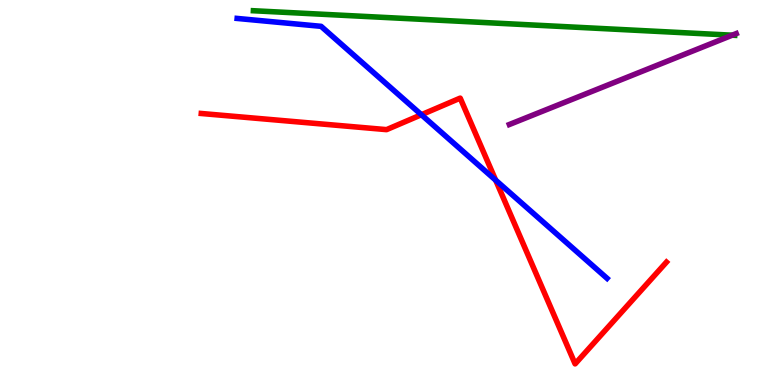[{'lines': ['blue', 'red'], 'intersections': [{'x': 5.44, 'y': 7.02}, {'x': 6.4, 'y': 5.32}]}, {'lines': ['green', 'red'], 'intersections': []}, {'lines': ['purple', 'red'], 'intersections': []}, {'lines': ['blue', 'green'], 'intersections': []}, {'lines': ['blue', 'purple'], 'intersections': []}, {'lines': ['green', 'purple'], 'intersections': [{'x': 9.45, 'y': 9.09}]}]